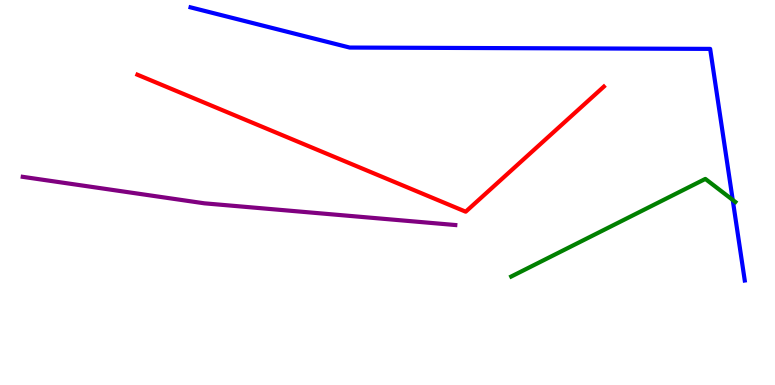[{'lines': ['blue', 'red'], 'intersections': []}, {'lines': ['green', 'red'], 'intersections': []}, {'lines': ['purple', 'red'], 'intersections': []}, {'lines': ['blue', 'green'], 'intersections': [{'x': 9.45, 'y': 4.81}]}, {'lines': ['blue', 'purple'], 'intersections': []}, {'lines': ['green', 'purple'], 'intersections': []}]